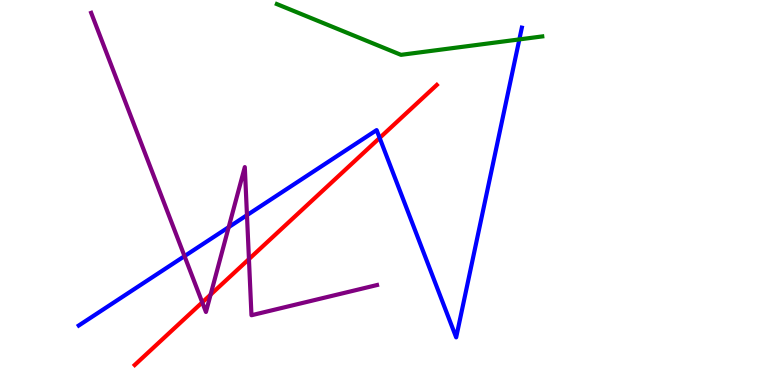[{'lines': ['blue', 'red'], 'intersections': [{'x': 4.9, 'y': 6.42}]}, {'lines': ['green', 'red'], 'intersections': []}, {'lines': ['purple', 'red'], 'intersections': [{'x': 2.61, 'y': 2.15}, {'x': 2.72, 'y': 2.35}, {'x': 3.21, 'y': 3.27}]}, {'lines': ['blue', 'green'], 'intersections': [{'x': 6.7, 'y': 8.98}]}, {'lines': ['blue', 'purple'], 'intersections': [{'x': 2.38, 'y': 3.35}, {'x': 2.95, 'y': 4.1}, {'x': 3.19, 'y': 4.41}]}, {'lines': ['green', 'purple'], 'intersections': []}]